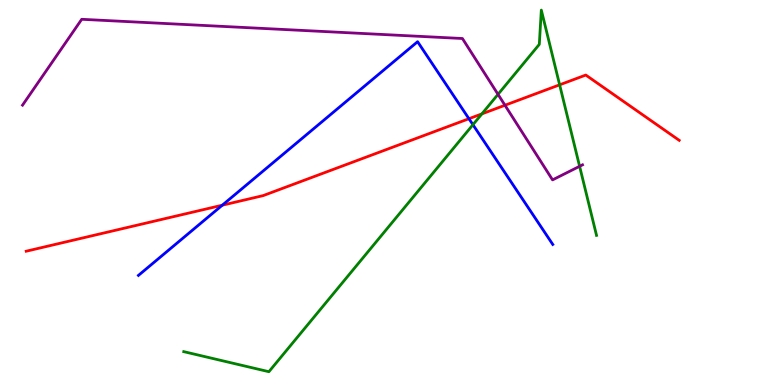[{'lines': ['blue', 'red'], 'intersections': [{'x': 2.87, 'y': 4.67}, {'x': 6.05, 'y': 6.92}]}, {'lines': ['green', 'red'], 'intersections': [{'x': 6.22, 'y': 7.04}, {'x': 7.22, 'y': 7.8}]}, {'lines': ['purple', 'red'], 'intersections': [{'x': 6.52, 'y': 7.27}]}, {'lines': ['blue', 'green'], 'intersections': [{'x': 6.1, 'y': 6.76}]}, {'lines': ['blue', 'purple'], 'intersections': []}, {'lines': ['green', 'purple'], 'intersections': [{'x': 6.43, 'y': 7.55}, {'x': 7.48, 'y': 5.68}]}]